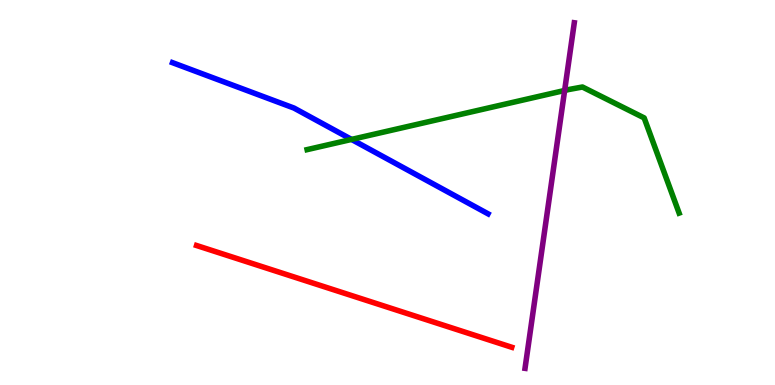[{'lines': ['blue', 'red'], 'intersections': []}, {'lines': ['green', 'red'], 'intersections': []}, {'lines': ['purple', 'red'], 'intersections': []}, {'lines': ['blue', 'green'], 'intersections': [{'x': 4.54, 'y': 6.38}]}, {'lines': ['blue', 'purple'], 'intersections': []}, {'lines': ['green', 'purple'], 'intersections': [{'x': 7.29, 'y': 7.65}]}]